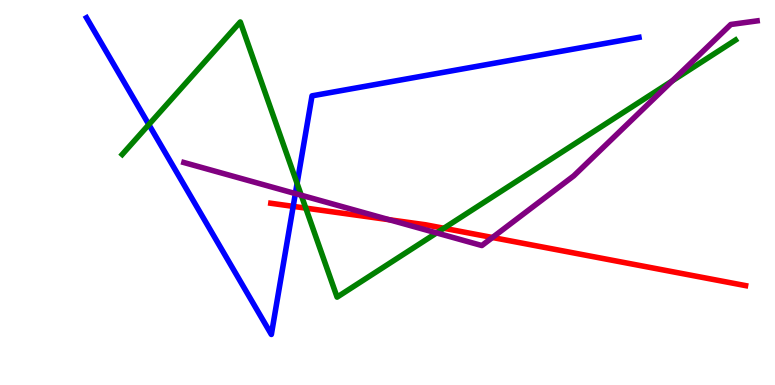[{'lines': ['blue', 'red'], 'intersections': [{'x': 3.78, 'y': 4.64}]}, {'lines': ['green', 'red'], 'intersections': [{'x': 3.95, 'y': 4.59}, {'x': 5.73, 'y': 4.07}]}, {'lines': ['purple', 'red'], 'intersections': [{'x': 5.02, 'y': 4.29}, {'x': 6.35, 'y': 3.83}]}, {'lines': ['blue', 'green'], 'intersections': [{'x': 1.92, 'y': 6.76}, {'x': 3.83, 'y': 5.24}]}, {'lines': ['blue', 'purple'], 'intersections': [{'x': 3.81, 'y': 4.97}]}, {'lines': ['green', 'purple'], 'intersections': [{'x': 3.89, 'y': 4.93}, {'x': 5.63, 'y': 3.95}, {'x': 8.68, 'y': 7.9}]}]